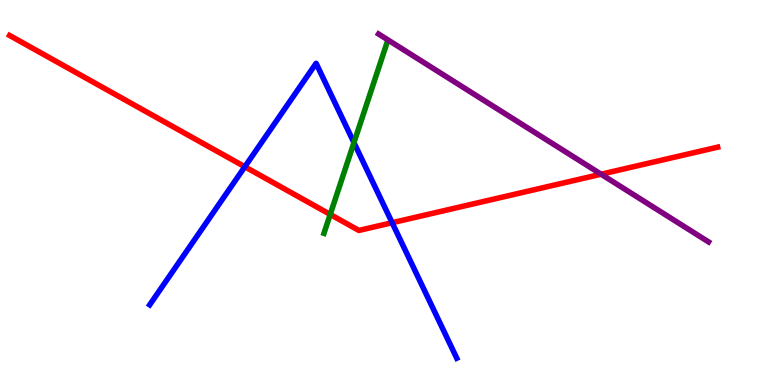[{'lines': ['blue', 'red'], 'intersections': [{'x': 3.16, 'y': 5.67}, {'x': 5.06, 'y': 4.22}]}, {'lines': ['green', 'red'], 'intersections': [{'x': 4.26, 'y': 4.43}]}, {'lines': ['purple', 'red'], 'intersections': [{'x': 7.76, 'y': 5.47}]}, {'lines': ['blue', 'green'], 'intersections': [{'x': 4.57, 'y': 6.29}]}, {'lines': ['blue', 'purple'], 'intersections': []}, {'lines': ['green', 'purple'], 'intersections': []}]